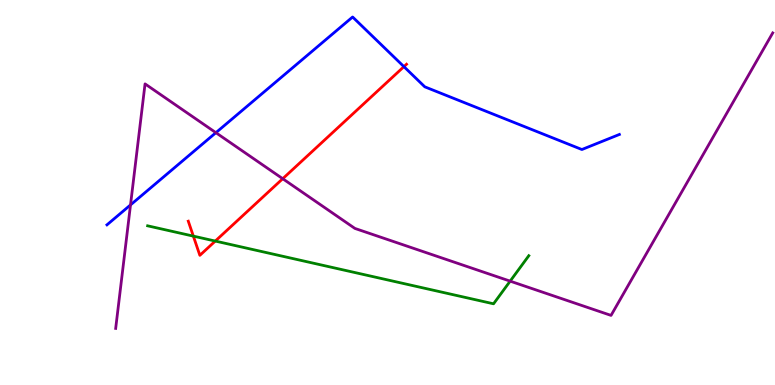[{'lines': ['blue', 'red'], 'intersections': [{'x': 5.21, 'y': 8.27}]}, {'lines': ['green', 'red'], 'intersections': [{'x': 2.49, 'y': 3.87}, {'x': 2.78, 'y': 3.74}]}, {'lines': ['purple', 'red'], 'intersections': [{'x': 3.65, 'y': 5.36}]}, {'lines': ['blue', 'green'], 'intersections': []}, {'lines': ['blue', 'purple'], 'intersections': [{'x': 1.68, 'y': 4.68}, {'x': 2.79, 'y': 6.55}]}, {'lines': ['green', 'purple'], 'intersections': [{'x': 6.58, 'y': 2.7}]}]